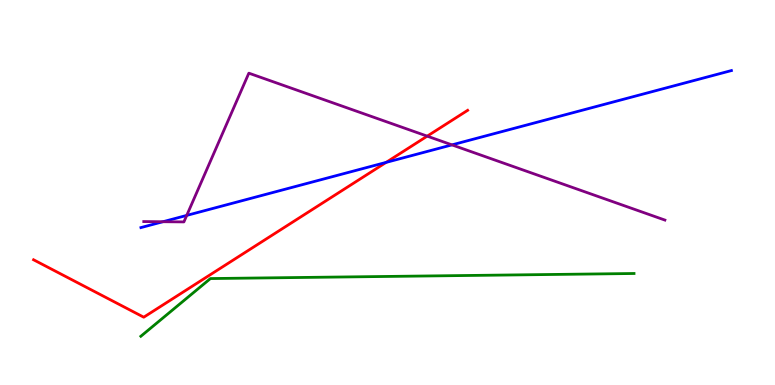[{'lines': ['blue', 'red'], 'intersections': [{'x': 4.98, 'y': 5.78}]}, {'lines': ['green', 'red'], 'intersections': []}, {'lines': ['purple', 'red'], 'intersections': [{'x': 5.51, 'y': 6.46}]}, {'lines': ['blue', 'green'], 'intersections': []}, {'lines': ['blue', 'purple'], 'intersections': [{'x': 2.1, 'y': 4.24}, {'x': 2.41, 'y': 4.41}, {'x': 5.83, 'y': 6.24}]}, {'lines': ['green', 'purple'], 'intersections': []}]